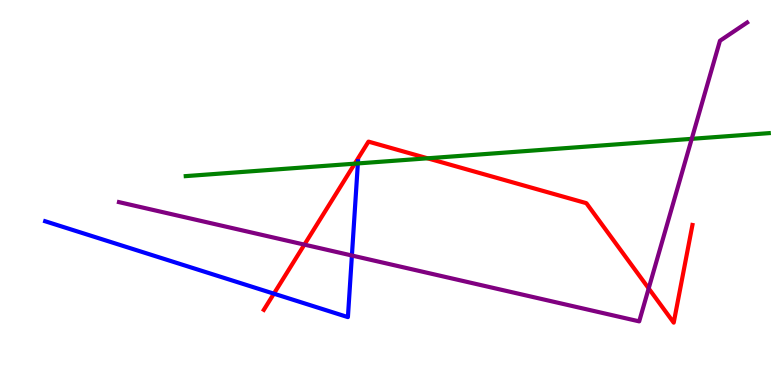[{'lines': ['blue', 'red'], 'intersections': [{'x': 3.53, 'y': 2.37}]}, {'lines': ['green', 'red'], 'intersections': [{'x': 4.58, 'y': 5.75}, {'x': 5.52, 'y': 5.89}]}, {'lines': ['purple', 'red'], 'intersections': [{'x': 3.93, 'y': 3.65}, {'x': 8.37, 'y': 2.51}]}, {'lines': ['blue', 'green'], 'intersections': [{'x': 4.62, 'y': 5.75}]}, {'lines': ['blue', 'purple'], 'intersections': [{'x': 4.54, 'y': 3.36}]}, {'lines': ['green', 'purple'], 'intersections': [{'x': 8.93, 'y': 6.39}]}]